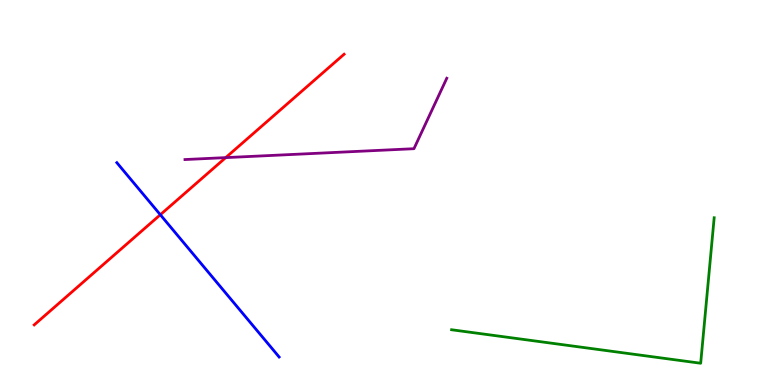[{'lines': ['blue', 'red'], 'intersections': [{'x': 2.07, 'y': 4.42}]}, {'lines': ['green', 'red'], 'intersections': []}, {'lines': ['purple', 'red'], 'intersections': [{'x': 2.91, 'y': 5.91}]}, {'lines': ['blue', 'green'], 'intersections': []}, {'lines': ['blue', 'purple'], 'intersections': []}, {'lines': ['green', 'purple'], 'intersections': []}]